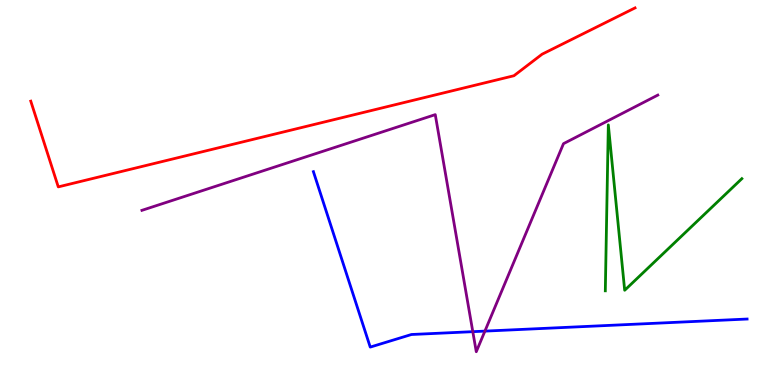[{'lines': ['blue', 'red'], 'intersections': []}, {'lines': ['green', 'red'], 'intersections': []}, {'lines': ['purple', 'red'], 'intersections': []}, {'lines': ['blue', 'green'], 'intersections': []}, {'lines': ['blue', 'purple'], 'intersections': [{'x': 6.1, 'y': 1.39}, {'x': 6.26, 'y': 1.4}]}, {'lines': ['green', 'purple'], 'intersections': []}]